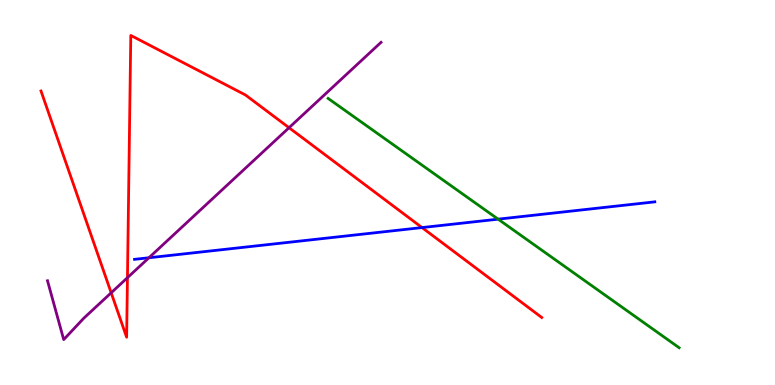[{'lines': ['blue', 'red'], 'intersections': [{'x': 5.45, 'y': 4.09}]}, {'lines': ['green', 'red'], 'intersections': []}, {'lines': ['purple', 'red'], 'intersections': [{'x': 1.43, 'y': 2.4}, {'x': 1.64, 'y': 2.79}, {'x': 3.73, 'y': 6.68}]}, {'lines': ['blue', 'green'], 'intersections': [{'x': 6.43, 'y': 4.31}]}, {'lines': ['blue', 'purple'], 'intersections': [{'x': 1.92, 'y': 3.3}]}, {'lines': ['green', 'purple'], 'intersections': []}]